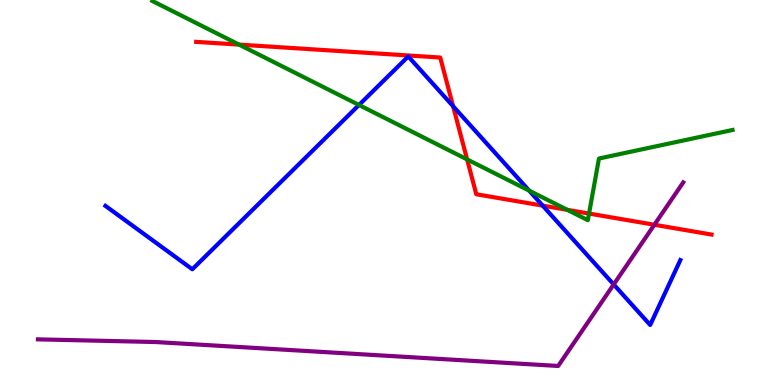[{'lines': ['blue', 'red'], 'intersections': [{'x': 5.85, 'y': 7.24}, {'x': 7.0, 'y': 4.66}]}, {'lines': ['green', 'red'], 'intersections': [{'x': 3.08, 'y': 8.84}, {'x': 6.03, 'y': 5.86}, {'x': 7.32, 'y': 4.55}, {'x': 7.6, 'y': 4.45}]}, {'lines': ['purple', 'red'], 'intersections': [{'x': 8.44, 'y': 4.16}]}, {'lines': ['blue', 'green'], 'intersections': [{'x': 4.63, 'y': 7.27}, {'x': 6.83, 'y': 5.05}]}, {'lines': ['blue', 'purple'], 'intersections': [{'x': 7.92, 'y': 2.61}]}, {'lines': ['green', 'purple'], 'intersections': []}]